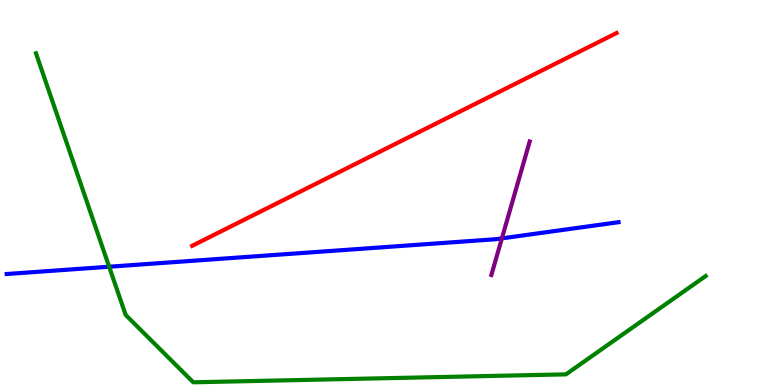[{'lines': ['blue', 'red'], 'intersections': []}, {'lines': ['green', 'red'], 'intersections': []}, {'lines': ['purple', 'red'], 'intersections': []}, {'lines': ['blue', 'green'], 'intersections': [{'x': 1.41, 'y': 3.07}]}, {'lines': ['blue', 'purple'], 'intersections': [{'x': 6.48, 'y': 3.81}]}, {'lines': ['green', 'purple'], 'intersections': []}]